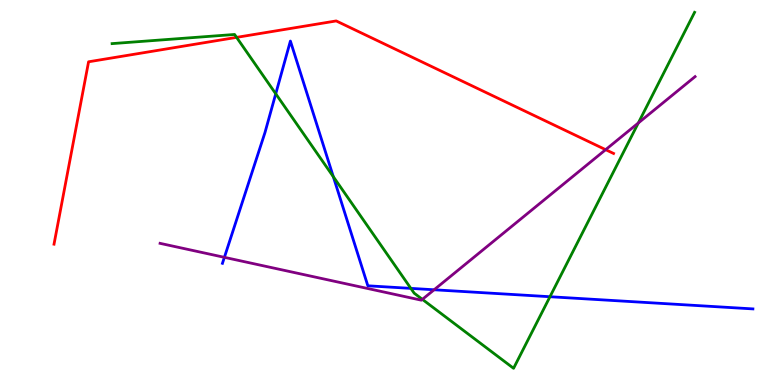[{'lines': ['blue', 'red'], 'intersections': []}, {'lines': ['green', 'red'], 'intersections': [{'x': 3.05, 'y': 9.03}]}, {'lines': ['purple', 'red'], 'intersections': [{'x': 7.81, 'y': 6.11}]}, {'lines': ['blue', 'green'], 'intersections': [{'x': 3.56, 'y': 7.56}, {'x': 4.3, 'y': 5.41}, {'x': 5.3, 'y': 2.51}, {'x': 7.1, 'y': 2.29}]}, {'lines': ['blue', 'purple'], 'intersections': [{'x': 2.9, 'y': 3.32}, {'x': 5.6, 'y': 2.47}]}, {'lines': ['green', 'purple'], 'intersections': [{'x': 5.45, 'y': 2.22}, {'x': 8.24, 'y': 6.81}]}]